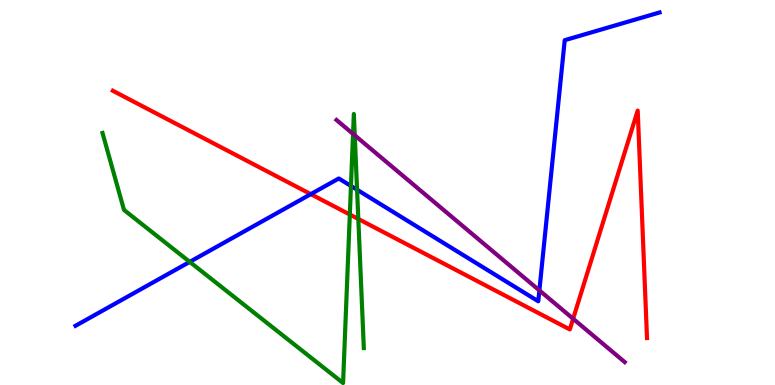[{'lines': ['blue', 'red'], 'intersections': [{'x': 4.01, 'y': 4.96}]}, {'lines': ['green', 'red'], 'intersections': [{'x': 4.51, 'y': 4.43}, {'x': 4.62, 'y': 4.31}]}, {'lines': ['purple', 'red'], 'intersections': [{'x': 7.4, 'y': 1.72}]}, {'lines': ['blue', 'green'], 'intersections': [{'x': 2.45, 'y': 3.2}, {'x': 4.53, 'y': 5.17}, {'x': 4.61, 'y': 5.07}]}, {'lines': ['blue', 'purple'], 'intersections': [{'x': 6.96, 'y': 2.46}]}, {'lines': ['green', 'purple'], 'intersections': [{'x': 4.56, 'y': 6.52}, {'x': 4.58, 'y': 6.49}]}]